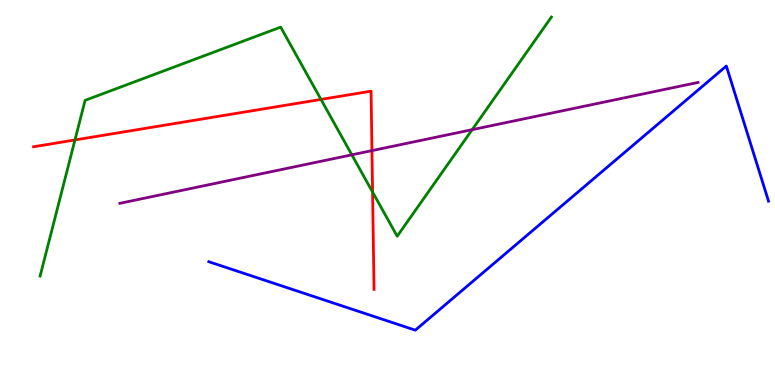[{'lines': ['blue', 'red'], 'intersections': []}, {'lines': ['green', 'red'], 'intersections': [{'x': 0.967, 'y': 6.36}, {'x': 4.14, 'y': 7.42}, {'x': 4.81, 'y': 5.01}]}, {'lines': ['purple', 'red'], 'intersections': [{'x': 4.8, 'y': 6.09}]}, {'lines': ['blue', 'green'], 'intersections': []}, {'lines': ['blue', 'purple'], 'intersections': []}, {'lines': ['green', 'purple'], 'intersections': [{'x': 4.54, 'y': 5.98}, {'x': 6.09, 'y': 6.63}]}]